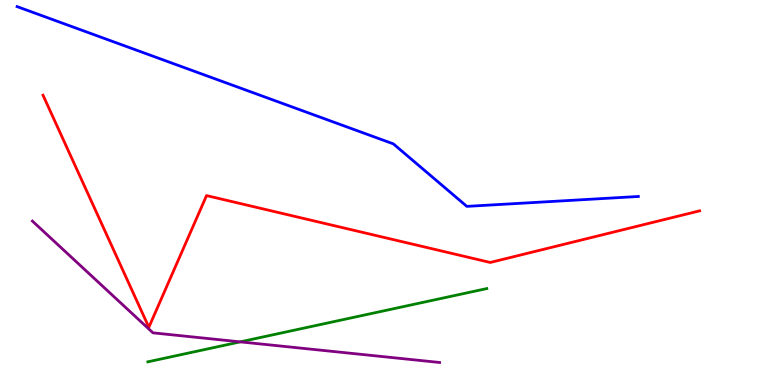[{'lines': ['blue', 'red'], 'intersections': []}, {'lines': ['green', 'red'], 'intersections': []}, {'lines': ['purple', 'red'], 'intersections': []}, {'lines': ['blue', 'green'], 'intersections': []}, {'lines': ['blue', 'purple'], 'intersections': []}, {'lines': ['green', 'purple'], 'intersections': [{'x': 3.1, 'y': 1.12}]}]